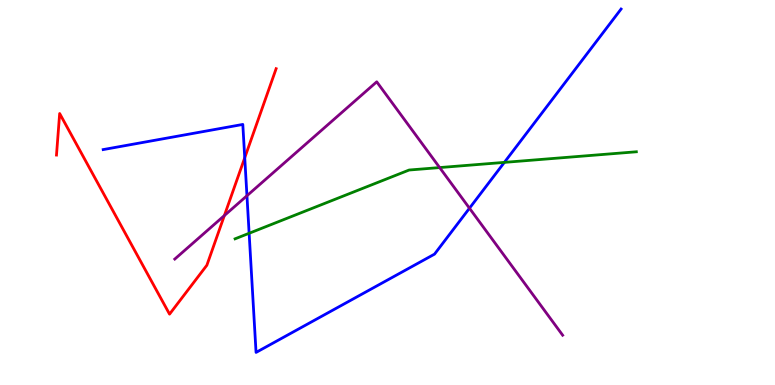[{'lines': ['blue', 'red'], 'intersections': [{'x': 3.16, 'y': 5.9}]}, {'lines': ['green', 'red'], 'intersections': []}, {'lines': ['purple', 'red'], 'intersections': [{'x': 2.9, 'y': 4.4}]}, {'lines': ['blue', 'green'], 'intersections': [{'x': 3.21, 'y': 3.94}, {'x': 6.51, 'y': 5.78}]}, {'lines': ['blue', 'purple'], 'intersections': [{'x': 3.19, 'y': 4.92}, {'x': 6.06, 'y': 4.59}]}, {'lines': ['green', 'purple'], 'intersections': [{'x': 5.67, 'y': 5.65}]}]